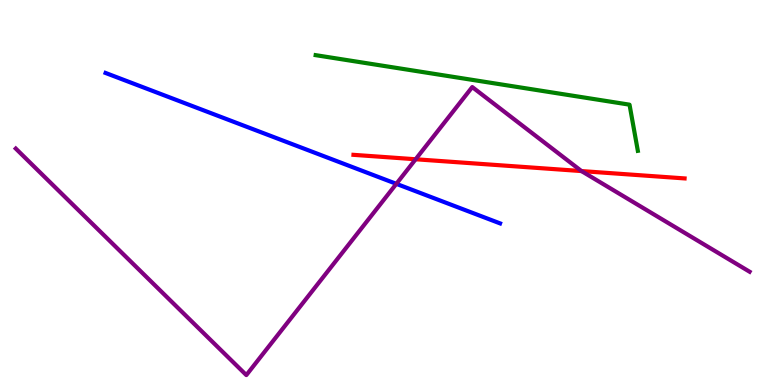[{'lines': ['blue', 'red'], 'intersections': []}, {'lines': ['green', 'red'], 'intersections': []}, {'lines': ['purple', 'red'], 'intersections': [{'x': 5.36, 'y': 5.86}, {'x': 7.5, 'y': 5.56}]}, {'lines': ['blue', 'green'], 'intersections': []}, {'lines': ['blue', 'purple'], 'intersections': [{'x': 5.11, 'y': 5.23}]}, {'lines': ['green', 'purple'], 'intersections': []}]